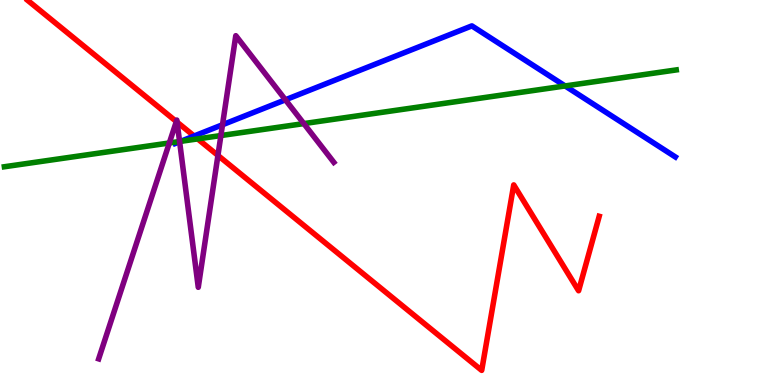[{'lines': ['blue', 'red'], 'intersections': [{'x': 2.5, 'y': 6.47}]}, {'lines': ['green', 'red'], 'intersections': [{'x': 2.55, 'y': 6.39}]}, {'lines': ['purple', 'red'], 'intersections': [{'x': 2.28, 'y': 6.84}, {'x': 2.29, 'y': 6.83}, {'x': 2.81, 'y': 5.96}]}, {'lines': ['blue', 'green'], 'intersections': [{'x': 2.33, 'y': 6.33}, {'x': 7.29, 'y': 7.77}]}, {'lines': ['blue', 'purple'], 'intersections': [{'x': 2.32, 'y': 6.32}, {'x': 2.87, 'y': 6.76}, {'x': 3.68, 'y': 7.41}]}, {'lines': ['green', 'purple'], 'intersections': [{'x': 2.18, 'y': 6.29}, {'x': 2.32, 'y': 6.32}, {'x': 2.85, 'y': 6.48}, {'x': 3.92, 'y': 6.79}]}]